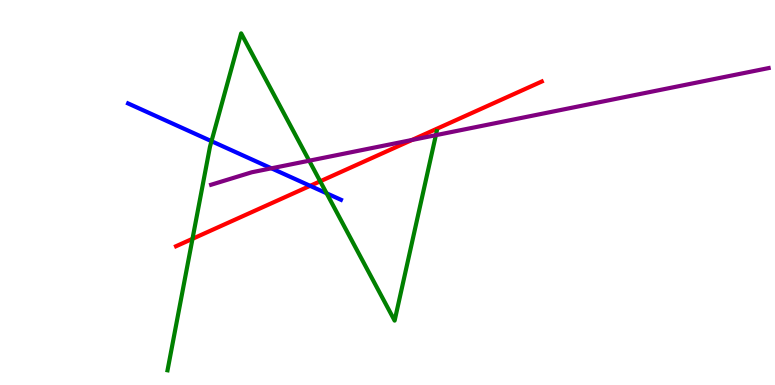[{'lines': ['blue', 'red'], 'intersections': [{'x': 4.0, 'y': 5.17}]}, {'lines': ['green', 'red'], 'intersections': [{'x': 2.48, 'y': 3.8}, {'x': 4.13, 'y': 5.29}]}, {'lines': ['purple', 'red'], 'intersections': [{'x': 5.32, 'y': 6.36}]}, {'lines': ['blue', 'green'], 'intersections': [{'x': 2.73, 'y': 6.33}, {'x': 4.21, 'y': 4.98}]}, {'lines': ['blue', 'purple'], 'intersections': [{'x': 3.5, 'y': 5.63}]}, {'lines': ['green', 'purple'], 'intersections': [{'x': 3.99, 'y': 5.83}, {'x': 5.62, 'y': 6.49}]}]